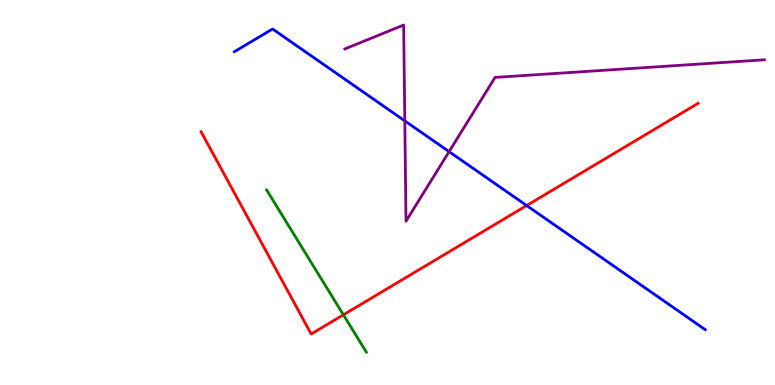[{'lines': ['blue', 'red'], 'intersections': [{'x': 6.8, 'y': 4.66}]}, {'lines': ['green', 'red'], 'intersections': [{'x': 4.43, 'y': 1.82}]}, {'lines': ['purple', 'red'], 'intersections': []}, {'lines': ['blue', 'green'], 'intersections': []}, {'lines': ['blue', 'purple'], 'intersections': [{'x': 5.22, 'y': 6.86}, {'x': 5.79, 'y': 6.06}]}, {'lines': ['green', 'purple'], 'intersections': []}]